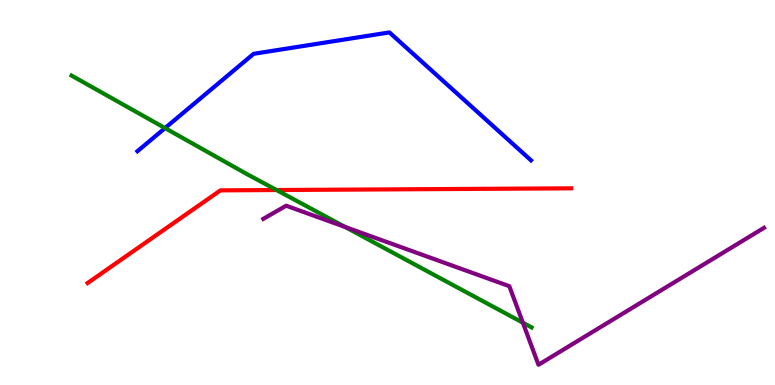[{'lines': ['blue', 'red'], 'intersections': []}, {'lines': ['green', 'red'], 'intersections': [{'x': 3.57, 'y': 5.06}]}, {'lines': ['purple', 'red'], 'intersections': []}, {'lines': ['blue', 'green'], 'intersections': [{'x': 2.13, 'y': 6.67}]}, {'lines': ['blue', 'purple'], 'intersections': []}, {'lines': ['green', 'purple'], 'intersections': [{'x': 4.45, 'y': 4.1}, {'x': 6.75, 'y': 1.62}]}]